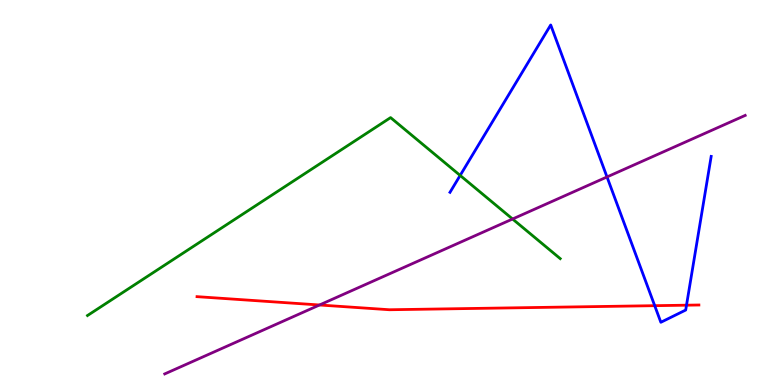[{'lines': ['blue', 'red'], 'intersections': [{'x': 8.45, 'y': 2.06}, {'x': 8.86, 'y': 2.07}]}, {'lines': ['green', 'red'], 'intersections': []}, {'lines': ['purple', 'red'], 'intersections': [{'x': 4.12, 'y': 2.08}]}, {'lines': ['blue', 'green'], 'intersections': [{'x': 5.94, 'y': 5.44}]}, {'lines': ['blue', 'purple'], 'intersections': [{'x': 7.83, 'y': 5.4}]}, {'lines': ['green', 'purple'], 'intersections': [{'x': 6.61, 'y': 4.31}]}]